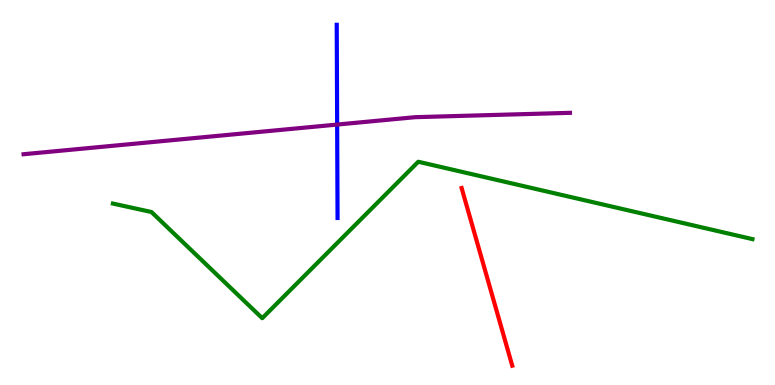[{'lines': ['blue', 'red'], 'intersections': []}, {'lines': ['green', 'red'], 'intersections': []}, {'lines': ['purple', 'red'], 'intersections': []}, {'lines': ['blue', 'green'], 'intersections': []}, {'lines': ['blue', 'purple'], 'intersections': [{'x': 4.35, 'y': 6.76}]}, {'lines': ['green', 'purple'], 'intersections': []}]